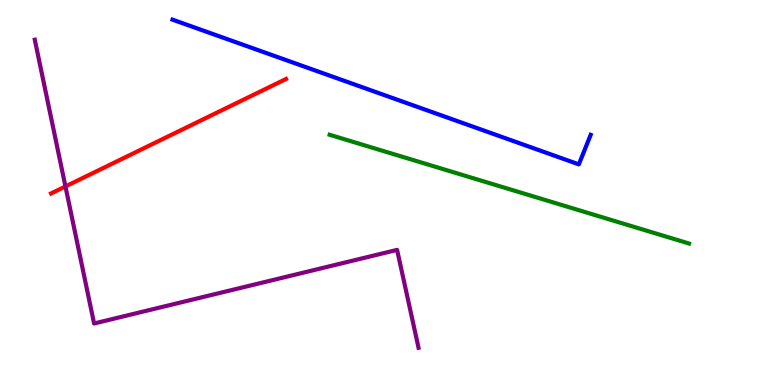[{'lines': ['blue', 'red'], 'intersections': []}, {'lines': ['green', 'red'], 'intersections': []}, {'lines': ['purple', 'red'], 'intersections': [{'x': 0.844, 'y': 5.16}]}, {'lines': ['blue', 'green'], 'intersections': []}, {'lines': ['blue', 'purple'], 'intersections': []}, {'lines': ['green', 'purple'], 'intersections': []}]